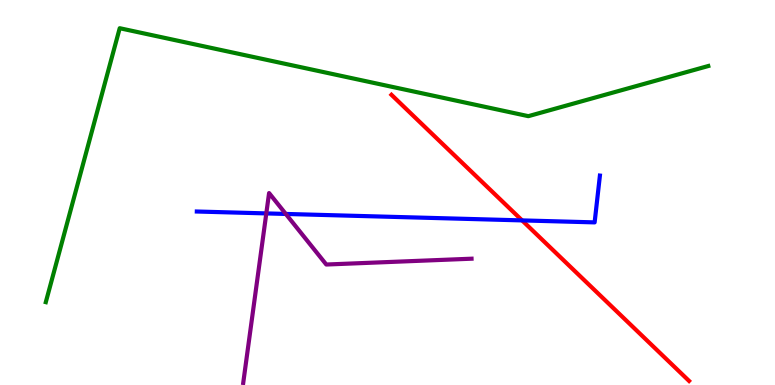[{'lines': ['blue', 'red'], 'intersections': [{'x': 6.74, 'y': 4.28}]}, {'lines': ['green', 'red'], 'intersections': []}, {'lines': ['purple', 'red'], 'intersections': []}, {'lines': ['blue', 'green'], 'intersections': []}, {'lines': ['blue', 'purple'], 'intersections': [{'x': 3.44, 'y': 4.46}, {'x': 3.69, 'y': 4.44}]}, {'lines': ['green', 'purple'], 'intersections': []}]